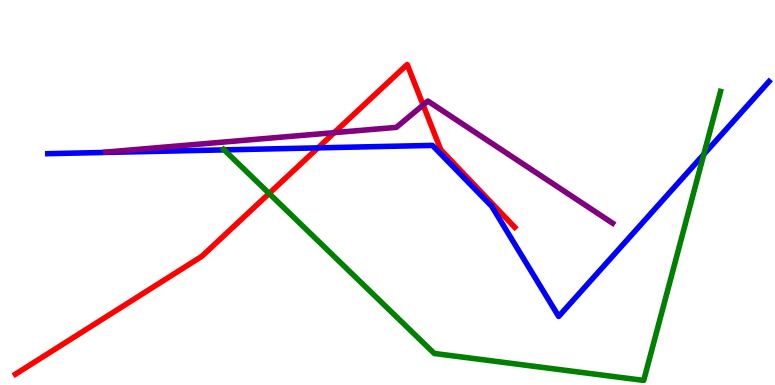[{'lines': ['blue', 'red'], 'intersections': [{'x': 4.1, 'y': 6.16}]}, {'lines': ['green', 'red'], 'intersections': [{'x': 3.47, 'y': 4.97}]}, {'lines': ['purple', 'red'], 'intersections': [{'x': 4.31, 'y': 6.55}, {'x': 5.46, 'y': 7.27}]}, {'lines': ['blue', 'green'], 'intersections': [{'x': 2.89, 'y': 6.11}, {'x': 9.08, 'y': 5.99}]}, {'lines': ['blue', 'purple'], 'intersections': []}, {'lines': ['green', 'purple'], 'intersections': []}]